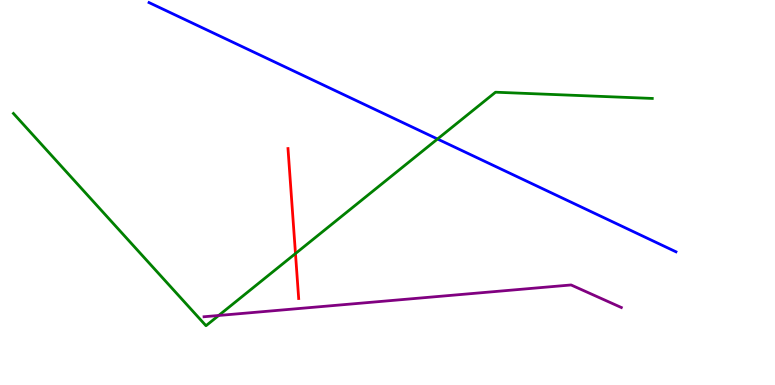[{'lines': ['blue', 'red'], 'intersections': []}, {'lines': ['green', 'red'], 'intersections': [{'x': 3.81, 'y': 3.41}]}, {'lines': ['purple', 'red'], 'intersections': []}, {'lines': ['blue', 'green'], 'intersections': [{'x': 5.65, 'y': 6.39}]}, {'lines': ['blue', 'purple'], 'intersections': []}, {'lines': ['green', 'purple'], 'intersections': [{'x': 2.82, 'y': 1.81}]}]